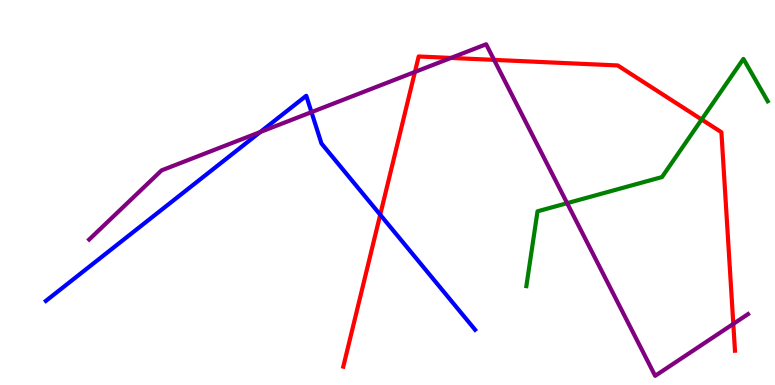[{'lines': ['blue', 'red'], 'intersections': [{'x': 4.91, 'y': 4.42}]}, {'lines': ['green', 'red'], 'intersections': [{'x': 9.05, 'y': 6.9}]}, {'lines': ['purple', 'red'], 'intersections': [{'x': 5.35, 'y': 8.13}, {'x': 5.82, 'y': 8.5}, {'x': 6.38, 'y': 8.44}, {'x': 9.46, 'y': 1.59}]}, {'lines': ['blue', 'green'], 'intersections': []}, {'lines': ['blue', 'purple'], 'intersections': [{'x': 3.36, 'y': 6.57}, {'x': 4.02, 'y': 7.09}]}, {'lines': ['green', 'purple'], 'intersections': [{'x': 7.32, 'y': 4.72}]}]